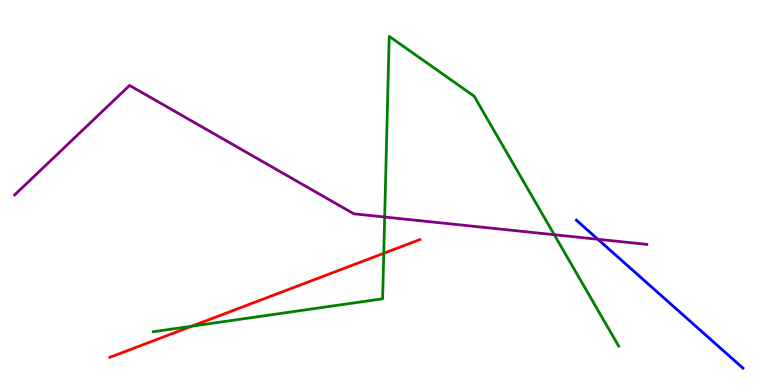[{'lines': ['blue', 'red'], 'intersections': []}, {'lines': ['green', 'red'], 'intersections': [{'x': 2.48, 'y': 1.53}, {'x': 4.95, 'y': 3.42}]}, {'lines': ['purple', 'red'], 'intersections': []}, {'lines': ['blue', 'green'], 'intersections': []}, {'lines': ['blue', 'purple'], 'intersections': [{'x': 7.71, 'y': 3.79}]}, {'lines': ['green', 'purple'], 'intersections': [{'x': 4.96, 'y': 4.36}, {'x': 7.15, 'y': 3.9}]}]